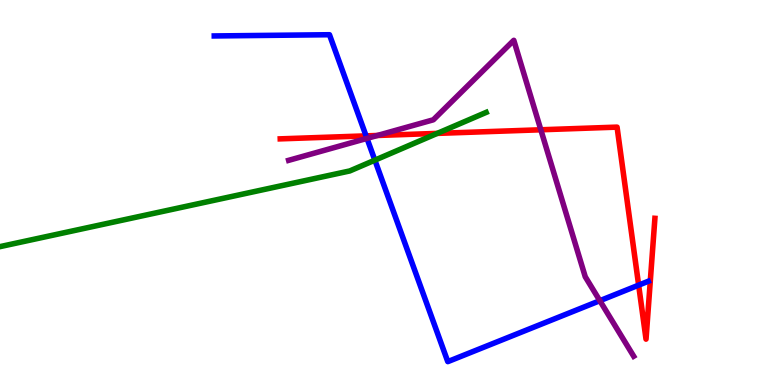[{'lines': ['blue', 'red'], 'intersections': [{'x': 4.72, 'y': 6.47}, {'x': 8.24, 'y': 2.59}]}, {'lines': ['green', 'red'], 'intersections': [{'x': 5.64, 'y': 6.54}]}, {'lines': ['purple', 'red'], 'intersections': [{'x': 4.87, 'y': 6.48}, {'x': 6.98, 'y': 6.63}]}, {'lines': ['blue', 'green'], 'intersections': [{'x': 4.84, 'y': 5.84}]}, {'lines': ['blue', 'purple'], 'intersections': [{'x': 4.74, 'y': 6.41}, {'x': 7.74, 'y': 2.19}]}, {'lines': ['green', 'purple'], 'intersections': []}]